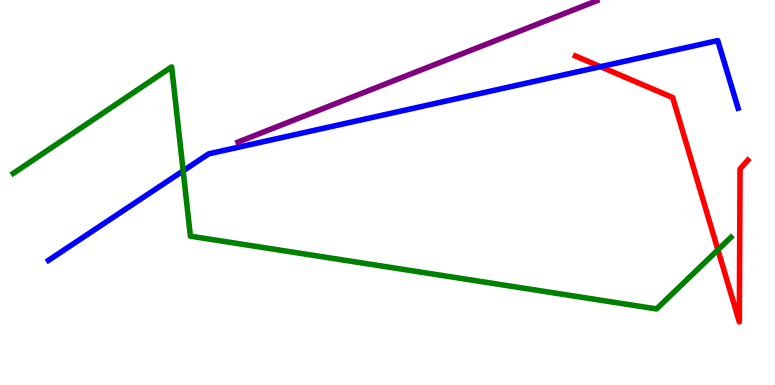[{'lines': ['blue', 'red'], 'intersections': [{'x': 7.75, 'y': 8.27}]}, {'lines': ['green', 'red'], 'intersections': [{'x': 9.26, 'y': 3.51}]}, {'lines': ['purple', 'red'], 'intersections': []}, {'lines': ['blue', 'green'], 'intersections': [{'x': 2.36, 'y': 5.56}]}, {'lines': ['blue', 'purple'], 'intersections': []}, {'lines': ['green', 'purple'], 'intersections': []}]